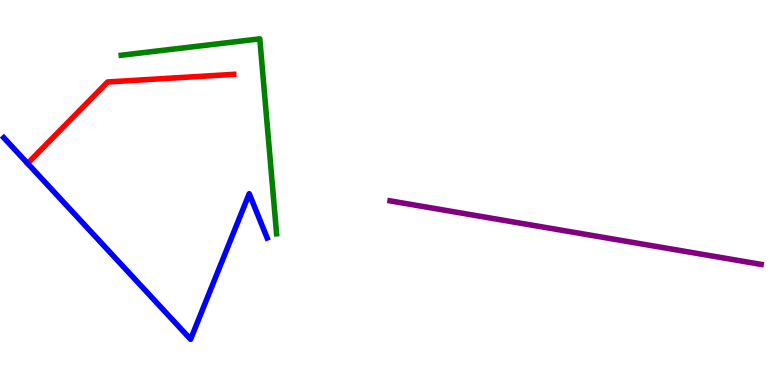[{'lines': ['blue', 'red'], 'intersections': [{'x': 0.356, 'y': 5.76}]}, {'lines': ['green', 'red'], 'intersections': []}, {'lines': ['purple', 'red'], 'intersections': []}, {'lines': ['blue', 'green'], 'intersections': []}, {'lines': ['blue', 'purple'], 'intersections': []}, {'lines': ['green', 'purple'], 'intersections': []}]